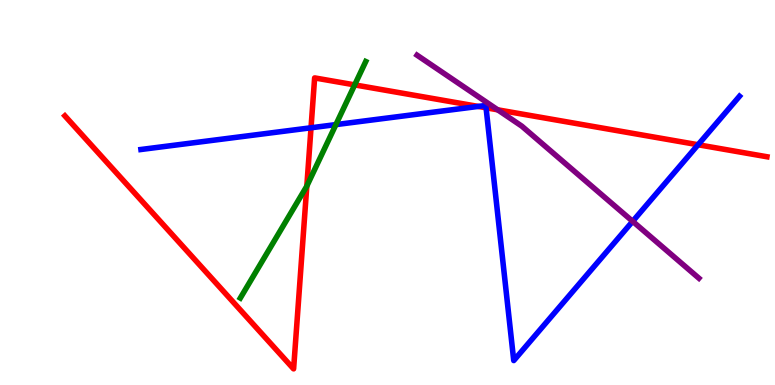[{'lines': ['blue', 'red'], 'intersections': [{'x': 4.01, 'y': 6.68}, {'x': 6.17, 'y': 7.24}, {'x': 6.27, 'y': 7.2}, {'x': 9.01, 'y': 6.24}]}, {'lines': ['green', 'red'], 'intersections': [{'x': 3.96, 'y': 5.17}, {'x': 4.58, 'y': 7.8}]}, {'lines': ['purple', 'red'], 'intersections': [{'x': 6.42, 'y': 7.15}]}, {'lines': ['blue', 'green'], 'intersections': [{'x': 4.33, 'y': 6.76}]}, {'lines': ['blue', 'purple'], 'intersections': [{'x': 8.16, 'y': 4.25}]}, {'lines': ['green', 'purple'], 'intersections': []}]